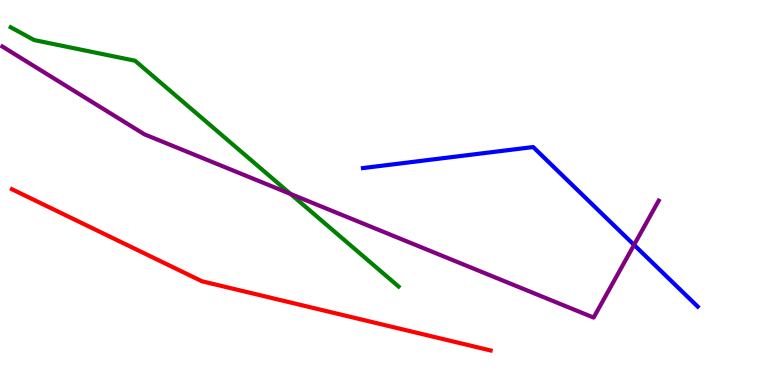[{'lines': ['blue', 'red'], 'intersections': []}, {'lines': ['green', 'red'], 'intersections': []}, {'lines': ['purple', 'red'], 'intersections': []}, {'lines': ['blue', 'green'], 'intersections': []}, {'lines': ['blue', 'purple'], 'intersections': [{'x': 8.18, 'y': 3.64}]}, {'lines': ['green', 'purple'], 'intersections': [{'x': 3.75, 'y': 4.96}]}]